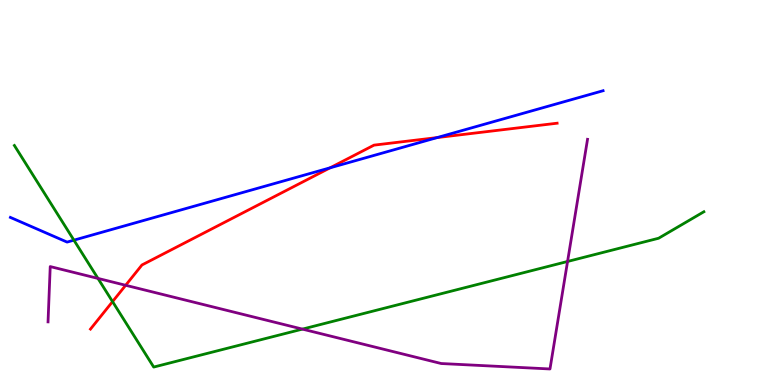[{'lines': ['blue', 'red'], 'intersections': [{'x': 4.26, 'y': 5.64}, {'x': 5.64, 'y': 6.43}]}, {'lines': ['green', 'red'], 'intersections': [{'x': 1.45, 'y': 2.17}]}, {'lines': ['purple', 'red'], 'intersections': [{'x': 1.62, 'y': 2.59}]}, {'lines': ['blue', 'green'], 'intersections': [{'x': 0.954, 'y': 3.76}]}, {'lines': ['blue', 'purple'], 'intersections': []}, {'lines': ['green', 'purple'], 'intersections': [{'x': 1.26, 'y': 2.77}, {'x': 3.9, 'y': 1.45}, {'x': 7.32, 'y': 3.21}]}]